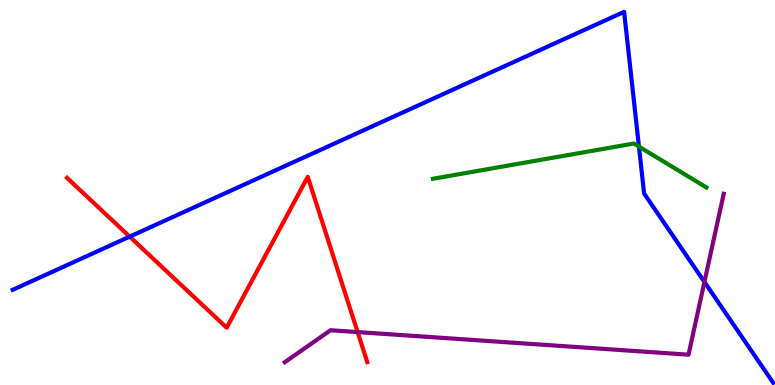[{'lines': ['blue', 'red'], 'intersections': [{'x': 1.67, 'y': 3.85}]}, {'lines': ['green', 'red'], 'intersections': []}, {'lines': ['purple', 'red'], 'intersections': [{'x': 4.61, 'y': 1.37}]}, {'lines': ['blue', 'green'], 'intersections': [{'x': 8.24, 'y': 6.19}]}, {'lines': ['blue', 'purple'], 'intersections': [{'x': 9.09, 'y': 2.68}]}, {'lines': ['green', 'purple'], 'intersections': []}]